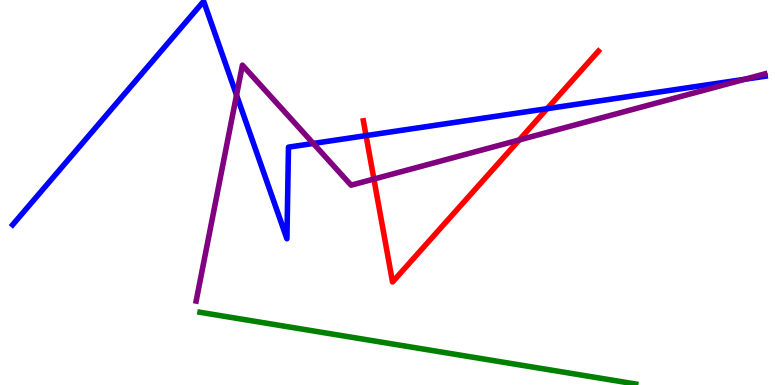[{'lines': ['blue', 'red'], 'intersections': [{'x': 4.72, 'y': 6.48}, {'x': 7.06, 'y': 7.18}]}, {'lines': ['green', 'red'], 'intersections': []}, {'lines': ['purple', 'red'], 'intersections': [{'x': 4.82, 'y': 5.35}, {'x': 6.7, 'y': 6.37}]}, {'lines': ['blue', 'green'], 'intersections': []}, {'lines': ['blue', 'purple'], 'intersections': [{'x': 3.05, 'y': 7.53}, {'x': 4.04, 'y': 6.27}, {'x': 9.61, 'y': 7.94}]}, {'lines': ['green', 'purple'], 'intersections': []}]